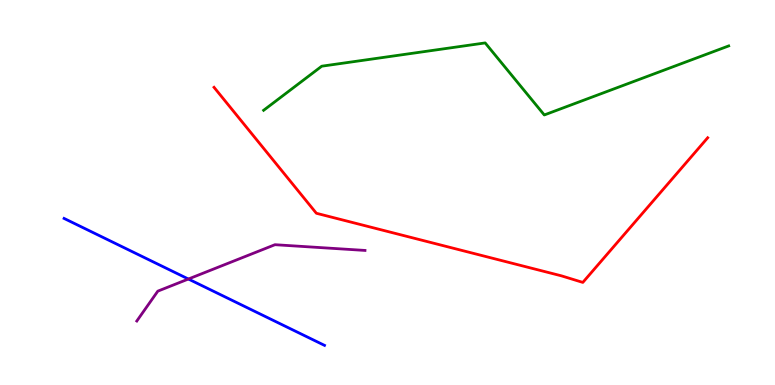[{'lines': ['blue', 'red'], 'intersections': []}, {'lines': ['green', 'red'], 'intersections': []}, {'lines': ['purple', 'red'], 'intersections': []}, {'lines': ['blue', 'green'], 'intersections': []}, {'lines': ['blue', 'purple'], 'intersections': [{'x': 2.43, 'y': 2.75}]}, {'lines': ['green', 'purple'], 'intersections': []}]